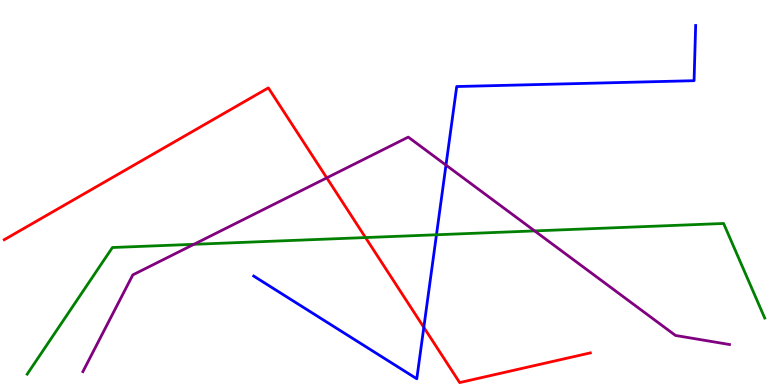[{'lines': ['blue', 'red'], 'intersections': [{'x': 5.47, 'y': 1.5}]}, {'lines': ['green', 'red'], 'intersections': [{'x': 4.72, 'y': 3.83}]}, {'lines': ['purple', 'red'], 'intersections': [{'x': 4.22, 'y': 5.38}]}, {'lines': ['blue', 'green'], 'intersections': [{'x': 5.63, 'y': 3.9}]}, {'lines': ['blue', 'purple'], 'intersections': [{'x': 5.75, 'y': 5.71}]}, {'lines': ['green', 'purple'], 'intersections': [{'x': 2.5, 'y': 3.65}, {'x': 6.9, 'y': 4.0}]}]